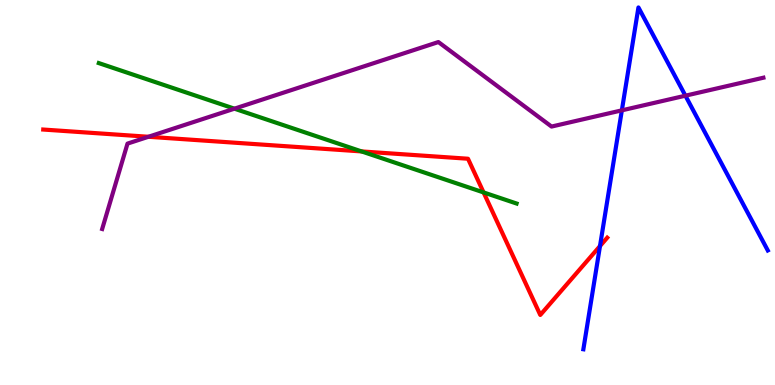[{'lines': ['blue', 'red'], 'intersections': [{'x': 7.74, 'y': 3.61}]}, {'lines': ['green', 'red'], 'intersections': [{'x': 4.67, 'y': 6.07}, {'x': 6.24, 'y': 5.0}]}, {'lines': ['purple', 'red'], 'intersections': [{'x': 1.92, 'y': 6.45}]}, {'lines': ['blue', 'green'], 'intersections': []}, {'lines': ['blue', 'purple'], 'intersections': [{'x': 8.02, 'y': 7.13}, {'x': 8.84, 'y': 7.51}]}, {'lines': ['green', 'purple'], 'intersections': [{'x': 3.02, 'y': 7.18}]}]